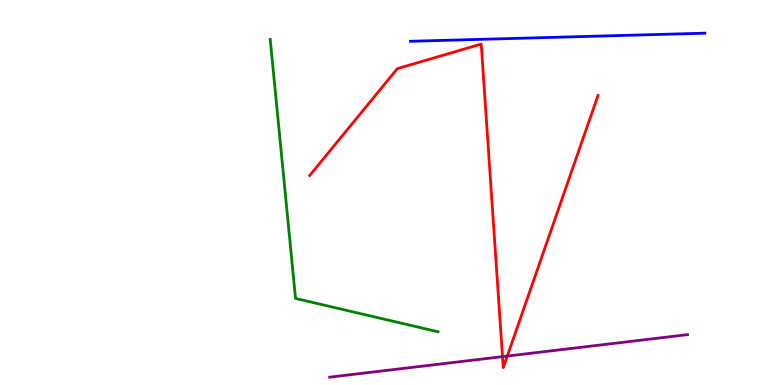[{'lines': ['blue', 'red'], 'intersections': []}, {'lines': ['green', 'red'], 'intersections': []}, {'lines': ['purple', 'red'], 'intersections': [{'x': 6.48, 'y': 0.737}, {'x': 6.55, 'y': 0.752}]}, {'lines': ['blue', 'green'], 'intersections': []}, {'lines': ['blue', 'purple'], 'intersections': []}, {'lines': ['green', 'purple'], 'intersections': []}]